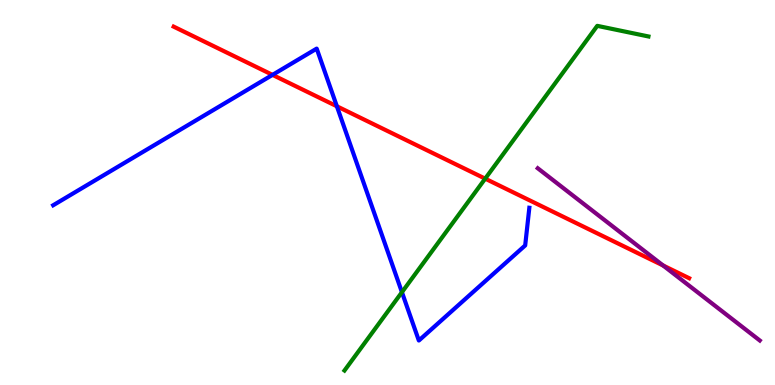[{'lines': ['blue', 'red'], 'intersections': [{'x': 3.52, 'y': 8.06}, {'x': 4.35, 'y': 7.24}]}, {'lines': ['green', 'red'], 'intersections': [{'x': 6.26, 'y': 5.36}]}, {'lines': ['purple', 'red'], 'intersections': [{'x': 8.56, 'y': 3.1}]}, {'lines': ['blue', 'green'], 'intersections': [{'x': 5.19, 'y': 2.41}]}, {'lines': ['blue', 'purple'], 'intersections': []}, {'lines': ['green', 'purple'], 'intersections': []}]